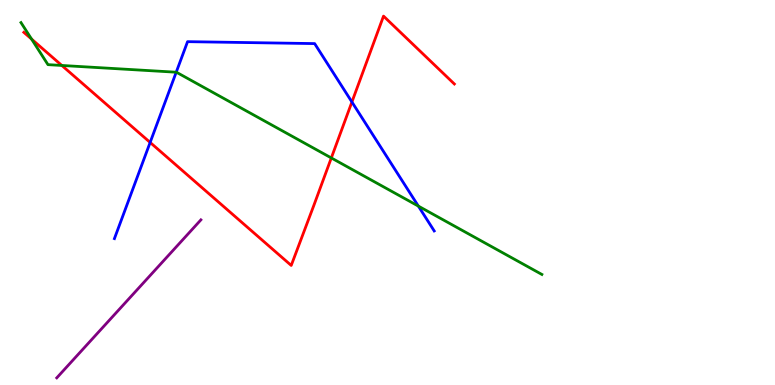[{'lines': ['blue', 'red'], 'intersections': [{'x': 1.94, 'y': 6.3}, {'x': 4.54, 'y': 7.35}]}, {'lines': ['green', 'red'], 'intersections': [{'x': 0.407, 'y': 8.98}, {'x': 0.798, 'y': 8.3}, {'x': 4.28, 'y': 5.9}]}, {'lines': ['purple', 'red'], 'intersections': []}, {'lines': ['blue', 'green'], 'intersections': [{'x': 2.27, 'y': 8.12}, {'x': 5.4, 'y': 4.65}]}, {'lines': ['blue', 'purple'], 'intersections': []}, {'lines': ['green', 'purple'], 'intersections': []}]